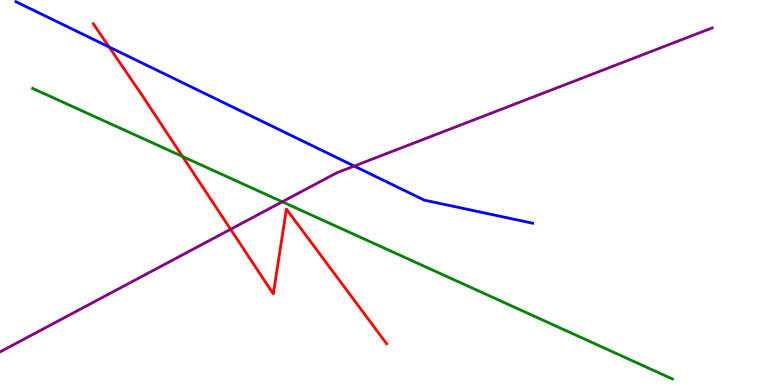[{'lines': ['blue', 'red'], 'intersections': [{'x': 1.41, 'y': 8.78}]}, {'lines': ['green', 'red'], 'intersections': [{'x': 2.36, 'y': 5.94}]}, {'lines': ['purple', 'red'], 'intersections': [{'x': 2.98, 'y': 4.04}]}, {'lines': ['blue', 'green'], 'intersections': []}, {'lines': ['blue', 'purple'], 'intersections': [{'x': 4.57, 'y': 5.69}]}, {'lines': ['green', 'purple'], 'intersections': [{'x': 3.64, 'y': 4.76}]}]